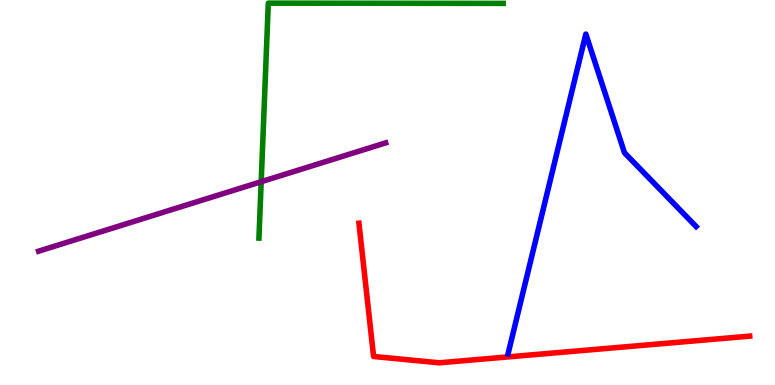[{'lines': ['blue', 'red'], 'intersections': []}, {'lines': ['green', 'red'], 'intersections': []}, {'lines': ['purple', 'red'], 'intersections': []}, {'lines': ['blue', 'green'], 'intersections': []}, {'lines': ['blue', 'purple'], 'intersections': []}, {'lines': ['green', 'purple'], 'intersections': [{'x': 3.37, 'y': 5.28}]}]